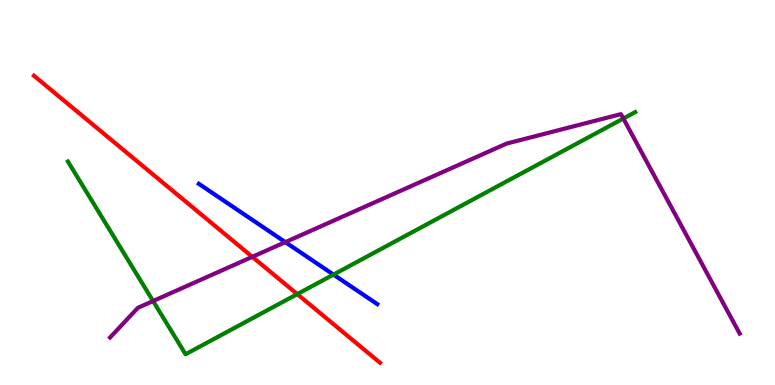[{'lines': ['blue', 'red'], 'intersections': []}, {'lines': ['green', 'red'], 'intersections': [{'x': 3.84, 'y': 2.36}]}, {'lines': ['purple', 'red'], 'intersections': [{'x': 3.26, 'y': 3.33}]}, {'lines': ['blue', 'green'], 'intersections': [{'x': 4.3, 'y': 2.87}]}, {'lines': ['blue', 'purple'], 'intersections': [{'x': 3.68, 'y': 3.71}]}, {'lines': ['green', 'purple'], 'intersections': [{'x': 1.98, 'y': 2.18}, {'x': 8.04, 'y': 6.92}]}]